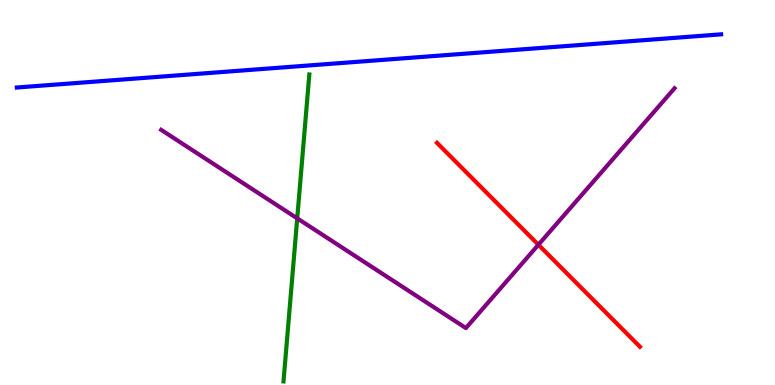[{'lines': ['blue', 'red'], 'intersections': []}, {'lines': ['green', 'red'], 'intersections': []}, {'lines': ['purple', 'red'], 'intersections': [{'x': 6.95, 'y': 3.64}]}, {'lines': ['blue', 'green'], 'intersections': []}, {'lines': ['blue', 'purple'], 'intersections': []}, {'lines': ['green', 'purple'], 'intersections': [{'x': 3.84, 'y': 4.33}]}]